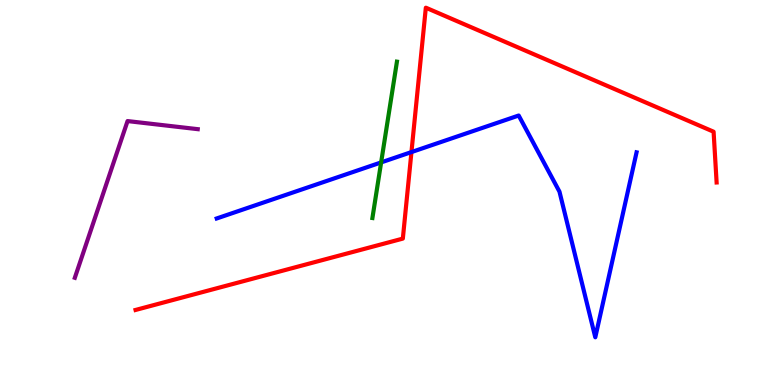[{'lines': ['blue', 'red'], 'intersections': [{'x': 5.31, 'y': 6.05}]}, {'lines': ['green', 'red'], 'intersections': []}, {'lines': ['purple', 'red'], 'intersections': []}, {'lines': ['blue', 'green'], 'intersections': [{'x': 4.92, 'y': 5.78}]}, {'lines': ['blue', 'purple'], 'intersections': []}, {'lines': ['green', 'purple'], 'intersections': []}]